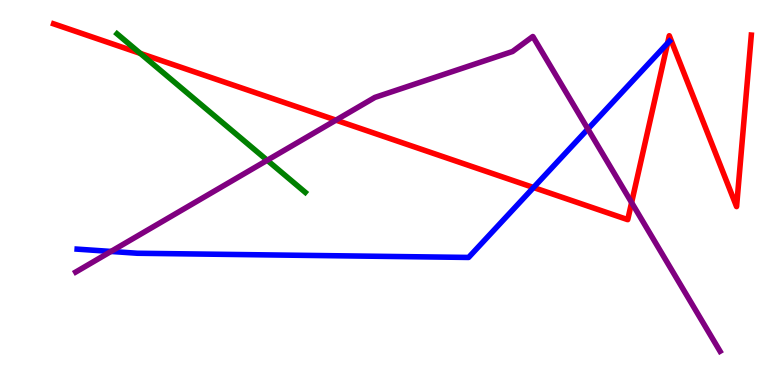[{'lines': ['blue', 'red'], 'intersections': [{'x': 6.88, 'y': 5.13}, {'x': 8.61, 'y': 8.88}]}, {'lines': ['green', 'red'], 'intersections': [{'x': 1.81, 'y': 8.61}]}, {'lines': ['purple', 'red'], 'intersections': [{'x': 4.33, 'y': 6.88}, {'x': 8.15, 'y': 4.74}]}, {'lines': ['blue', 'green'], 'intersections': []}, {'lines': ['blue', 'purple'], 'intersections': [{'x': 1.43, 'y': 3.47}, {'x': 7.59, 'y': 6.65}]}, {'lines': ['green', 'purple'], 'intersections': [{'x': 3.45, 'y': 5.84}]}]